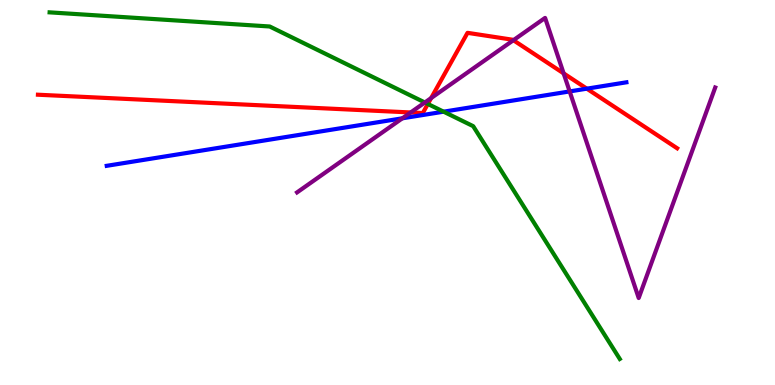[{'lines': ['blue', 'red'], 'intersections': [{'x': 7.57, 'y': 7.7}]}, {'lines': ['green', 'red'], 'intersections': [{'x': 5.52, 'y': 7.3}]}, {'lines': ['purple', 'red'], 'intersections': [{'x': 5.3, 'y': 7.08}, {'x': 5.56, 'y': 7.45}, {'x': 6.62, 'y': 8.96}, {'x': 7.27, 'y': 8.09}]}, {'lines': ['blue', 'green'], 'intersections': [{'x': 5.72, 'y': 7.1}]}, {'lines': ['blue', 'purple'], 'intersections': [{'x': 5.19, 'y': 6.93}, {'x': 7.35, 'y': 7.63}]}, {'lines': ['green', 'purple'], 'intersections': [{'x': 5.48, 'y': 7.34}]}]